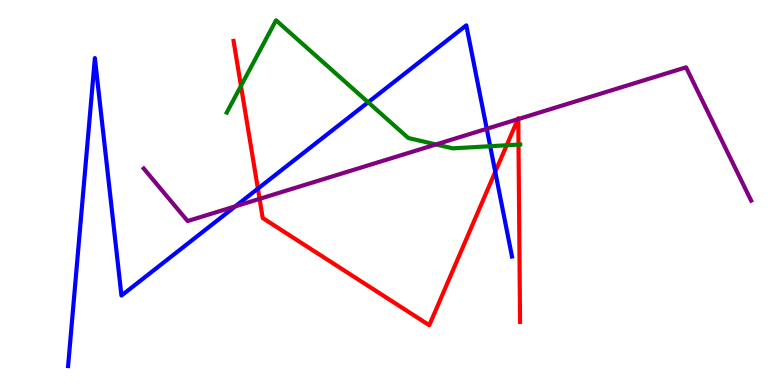[{'lines': ['blue', 'red'], 'intersections': [{'x': 3.33, 'y': 5.1}, {'x': 6.39, 'y': 5.54}]}, {'lines': ['green', 'red'], 'intersections': [{'x': 3.11, 'y': 7.77}, {'x': 6.54, 'y': 6.23}, {'x': 6.69, 'y': 6.24}]}, {'lines': ['purple', 'red'], 'intersections': [{'x': 3.35, 'y': 4.84}, {'x': 6.68, 'y': 6.9}, {'x': 6.69, 'y': 6.91}]}, {'lines': ['blue', 'green'], 'intersections': [{'x': 4.75, 'y': 7.34}, {'x': 6.33, 'y': 6.2}]}, {'lines': ['blue', 'purple'], 'intersections': [{'x': 3.04, 'y': 4.64}, {'x': 6.28, 'y': 6.65}]}, {'lines': ['green', 'purple'], 'intersections': [{'x': 5.63, 'y': 6.25}]}]